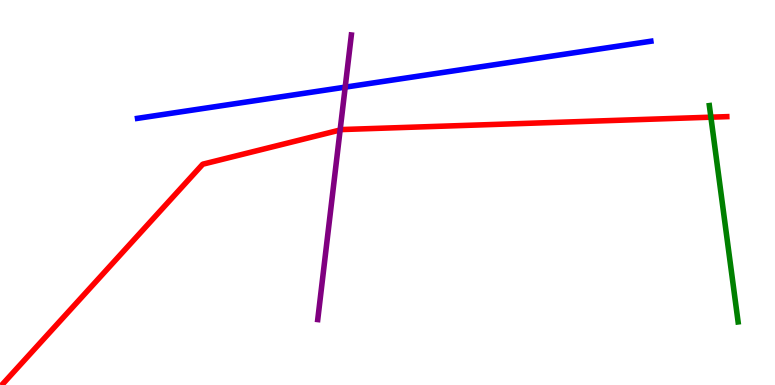[{'lines': ['blue', 'red'], 'intersections': []}, {'lines': ['green', 'red'], 'intersections': [{'x': 9.17, 'y': 6.96}]}, {'lines': ['purple', 'red'], 'intersections': [{'x': 4.39, 'y': 6.62}]}, {'lines': ['blue', 'green'], 'intersections': []}, {'lines': ['blue', 'purple'], 'intersections': [{'x': 4.45, 'y': 7.74}]}, {'lines': ['green', 'purple'], 'intersections': []}]